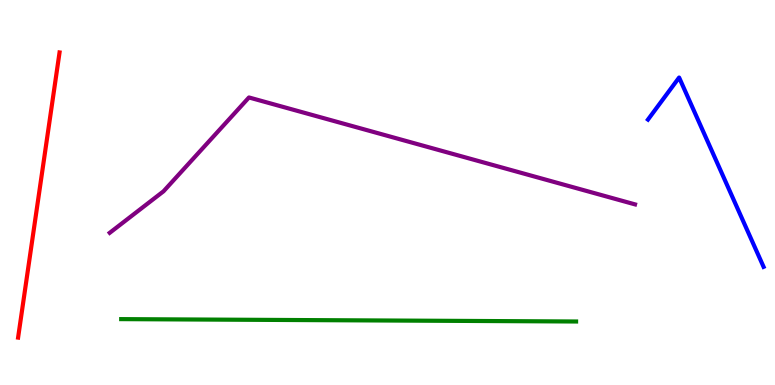[{'lines': ['blue', 'red'], 'intersections': []}, {'lines': ['green', 'red'], 'intersections': []}, {'lines': ['purple', 'red'], 'intersections': []}, {'lines': ['blue', 'green'], 'intersections': []}, {'lines': ['blue', 'purple'], 'intersections': []}, {'lines': ['green', 'purple'], 'intersections': []}]